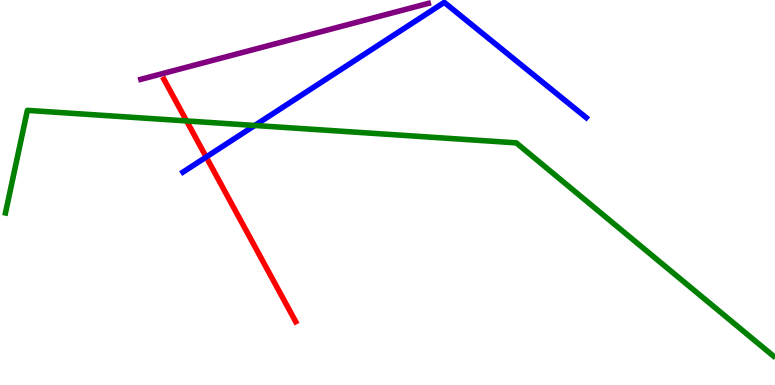[{'lines': ['blue', 'red'], 'intersections': [{'x': 2.66, 'y': 5.92}]}, {'lines': ['green', 'red'], 'intersections': [{'x': 2.41, 'y': 6.86}]}, {'lines': ['purple', 'red'], 'intersections': []}, {'lines': ['blue', 'green'], 'intersections': [{'x': 3.29, 'y': 6.74}]}, {'lines': ['blue', 'purple'], 'intersections': []}, {'lines': ['green', 'purple'], 'intersections': []}]